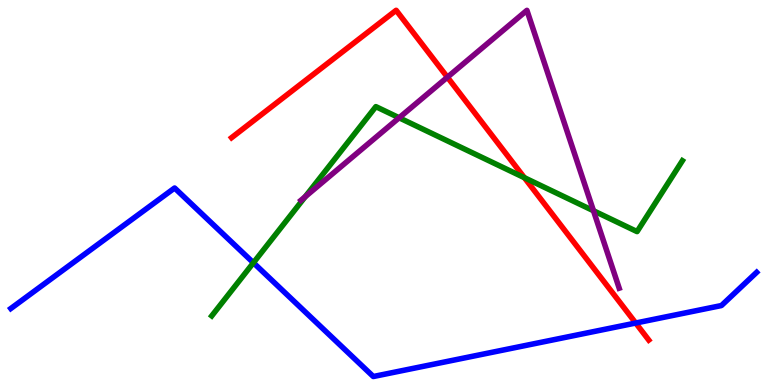[{'lines': ['blue', 'red'], 'intersections': [{'x': 8.2, 'y': 1.61}]}, {'lines': ['green', 'red'], 'intersections': [{'x': 6.77, 'y': 5.38}]}, {'lines': ['purple', 'red'], 'intersections': [{'x': 5.77, 'y': 7.99}]}, {'lines': ['blue', 'green'], 'intersections': [{'x': 3.27, 'y': 3.17}]}, {'lines': ['blue', 'purple'], 'intersections': []}, {'lines': ['green', 'purple'], 'intersections': [{'x': 3.94, 'y': 4.89}, {'x': 5.15, 'y': 6.94}, {'x': 7.66, 'y': 4.53}]}]